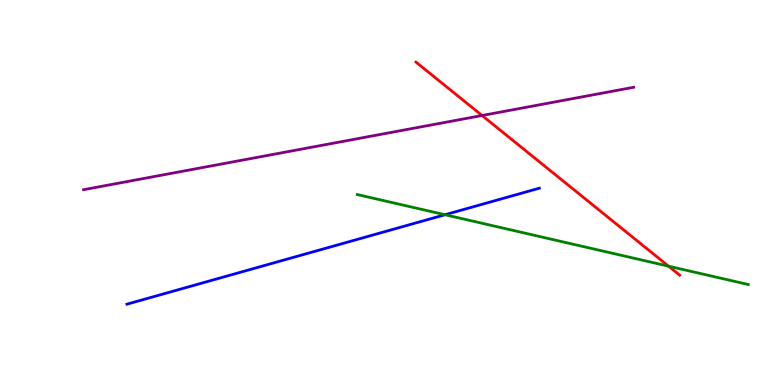[{'lines': ['blue', 'red'], 'intersections': []}, {'lines': ['green', 'red'], 'intersections': [{'x': 8.63, 'y': 3.09}]}, {'lines': ['purple', 'red'], 'intersections': [{'x': 6.22, 'y': 7.0}]}, {'lines': ['blue', 'green'], 'intersections': [{'x': 5.74, 'y': 4.42}]}, {'lines': ['blue', 'purple'], 'intersections': []}, {'lines': ['green', 'purple'], 'intersections': []}]